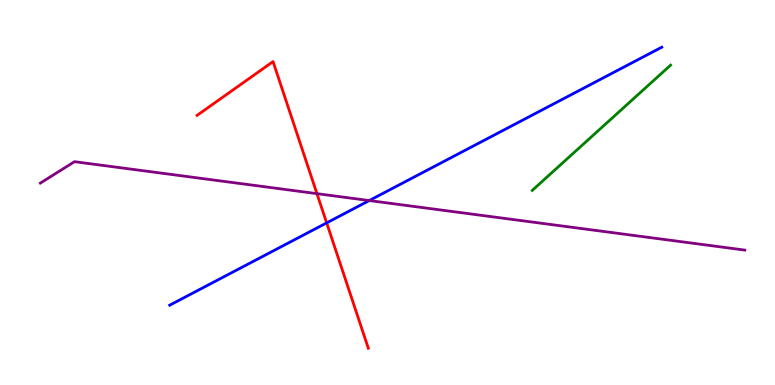[{'lines': ['blue', 'red'], 'intersections': [{'x': 4.22, 'y': 4.21}]}, {'lines': ['green', 'red'], 'intersections': []}, {'lines': ['purple', 'red'], 'intersections': [{'x': 4.09, 'y': 4.97}]}, {'lines': ['blue', 'green'], 'intersections': []}, {'lines': ['blue', 'purple'], 'intersections': [{'x': 4.76, 'y': 4.79}]}, {'lines': ['green', 'purple'], 'intersections': []}]